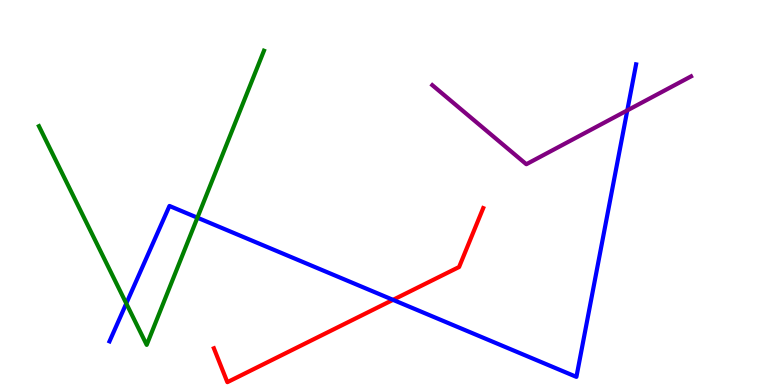[{'lines': ['blue', 'red'], 'intersections': [{'x': 5.07, 'y': 2.21}]}, {'lines': ['green', 'red'], 'intersections': []}, {'lines': ['purple', 'red'], 'intersections': []}, {'lines': ['blue', 'green'], 'intersections': [{'x': 1.63, 'y': 2.12}, {'x': 2.55, 'y': 4.35}]}, {'lines': ['blue', 'purple'], 'intersections': [{'x': 8.09, 'y': 7.13}]}, {'lines': ['green', 'purple'], 'intersections': []}]